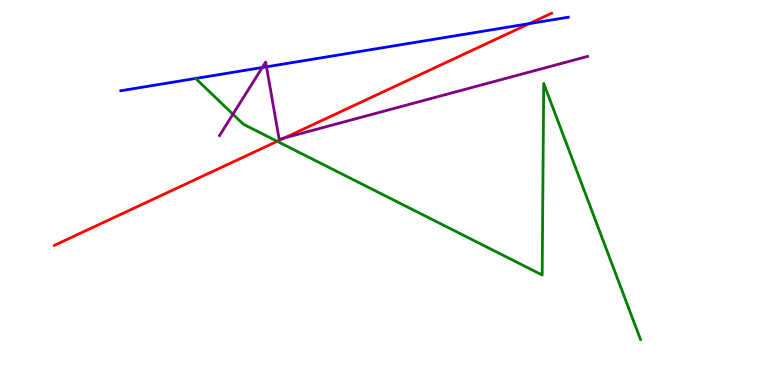[{'lines': ['blue', 'red'], 'intersections': [{'x': 6.83, 'y': 9.39}]}, {'lines': ['green', 'red'], 'intersections': [{'x': 3.58, 'y': 6.33}]}, {'lines': ['purple', 'red'], 'intersections': [{'x': 3.67, 'y': 6.42}]}, {'lines': ['blue', 'green'], 'intersections': [{'x': 2.52, 'y': 7.96}]}, {'lines': ['blue', 'purple'], 'intersections': [{'x': 3.38, 'y': 8.25}, {'x': 3.44, 'y': 8.26}]}, {'lines': ['green', 'purple'], 'intersections': [{'x': 3.01, 'y': 7.03}]}]